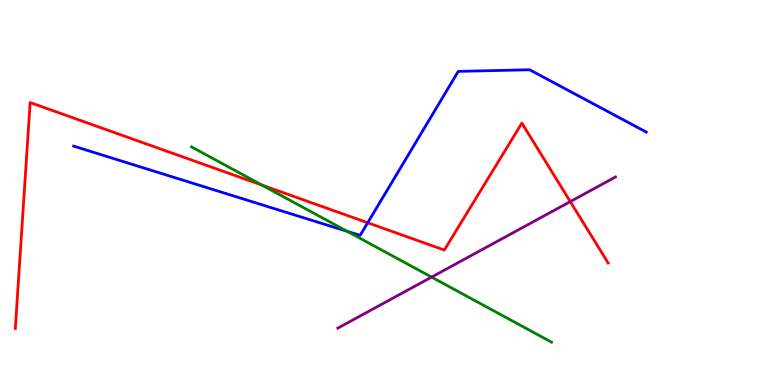[{'lines': ['blue', 'red'], 'intersections': [{'x': 4.74, 'y': 4.21}]}, {'lines': ['green', 'red'], 'intersections': [{'x': 3.38, 'y': 5.19}]}, {'lines': ['purple', 'red'], 'intersections': [{'x': 7.36, 'y': 4.76}]}, {'lines': ['blue', 'green'], 'intersections': [{'x': 4.48, 'y': 3.99}]}, {'lines': ['blue', 'purple'], 'intersections': []}, {'lines': ['green', 'purple'], 'intersections': [{'x': 5.57, 'y': 2.8}]}]